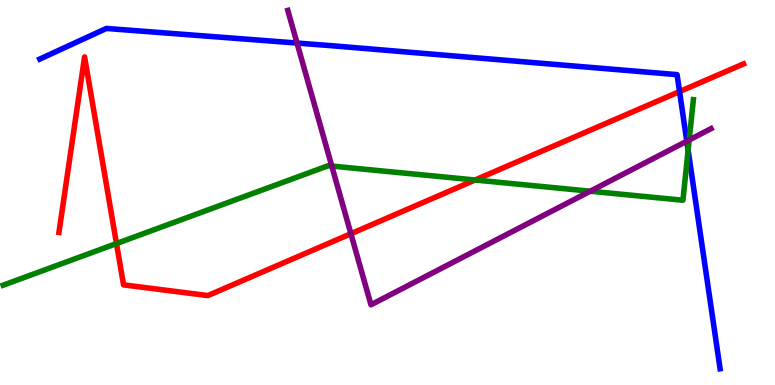[{'lines': ['blue', 'red'], 'intersections': [{'x': 8.77, 'y': 7.62}]}, {'lines': ['green', 'red'], 'intersections': [{'x': 1.5, 'y': 3.67}, {'x': 6.13, 'y': 5.32}]}, {'lines': ['purple', 'red'], 'intersections': [{'x': 4.53, 'y': 3.93}]}, {'lines': ['blue', 'green'], 'intersections': [{'x': 8.88, 'y': 6.1}]}, {'lines': ['blue', 'purple'], 'intersections': [{'x': 3.83, 'y': 8.88}, {'x': 8.86, 'y': 6.33}]}, {'lines': ['green', 'purple'], 'intersections': [{'x': 4.28, 'y': 5.69}, {'x': 7.62, 'y': 5.03}, {'x': 8.89, 'y': 6.36}]}]